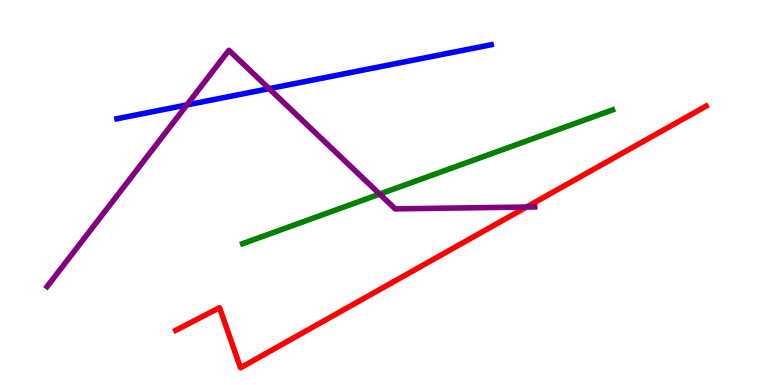[{'lines': ['blue', 'red'], 'intersections': []}, {'lines': ['green', 'red'], 'intersections': []}, {'lines': ['purple', 'red'], 'intersections': [{'x': 6.79, 'y': 4.62}]}, {'lines': ['blue', 'green'], 'intersections': []}, {'lines': ['blue', 'purple'], 'intersections': [{'x': 2.41, 'y': 7.27}, {'x': 3.47, 'y': 7.7}]}, {'lines': ['green', 'purple'], 'intersections': [{'x': 4.9, 'y': 4.96}]}]